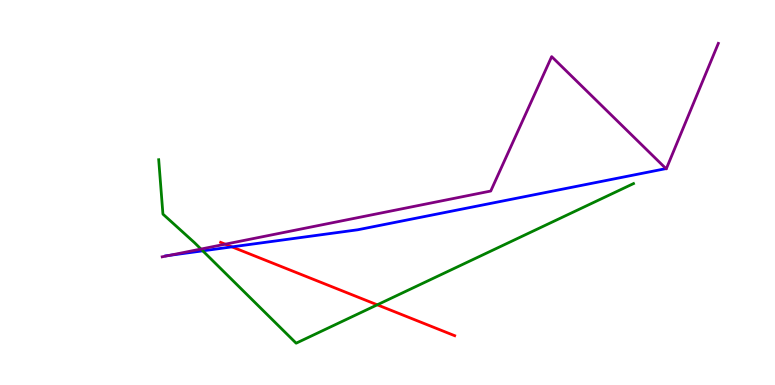[{'lines': ['blue', 'red'], 'intersections': [{'x': 2.99, 'y': 3.59}]}, {'lines': ['green', 'red'], 'intersections': [{'x': 4.87, 'y': 2.08}]}, {'lines': ['purple', 'red'], 'intersections': [{'x': 2.91, 'y': 3.66}]}, {'lines': ['blue', 'green'], 'intersections': [{'x': 2.62, 'y': 3.48}]}, {'lines': ['blue', 'purple'], 'intersections': [{'x': 2.19, 'y': 3.37}]}, {'lines': ['green', 'purple'], 'intersections': [{'x': 2.59, 'y': 3.53}]}]